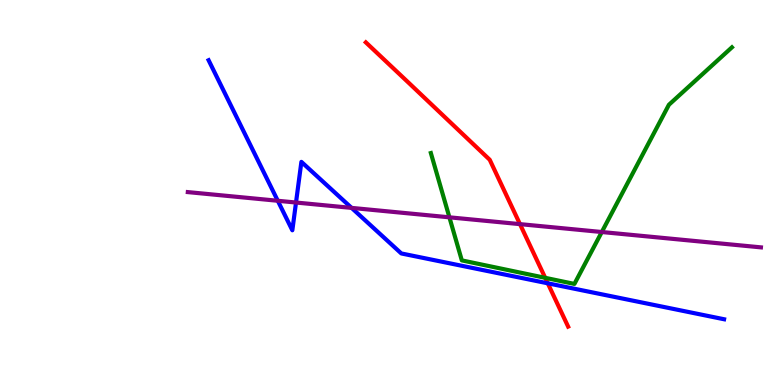[{'lines': ['blue', 'red'], 'intersections': [{'x': 7.07, 'y': 2.64}]}, {'lines': ['green', 'red'], 'intersections': [{'x': 7.03, 'y': 2.78}]}, {'lines': ['purple', 'red'], 'intersections': [{'x': 6.71, 'y': 4.18}]}, {'lines': ['blue', 'green'], 'intersections': []}, {'lines': ['blue', 'purple'], 'intersections': [{'x': 3.58, 'y': 4.79}, {'x': 3.82, 'y': 4.74}, {'x': 4.54, 'y': 4.6}]}, {'lines': ['green', 'purple'], 'intersections': [{'x': 5.8, 'y': 4.36}, {'x': 7.76, 'y': 3.97}]}]